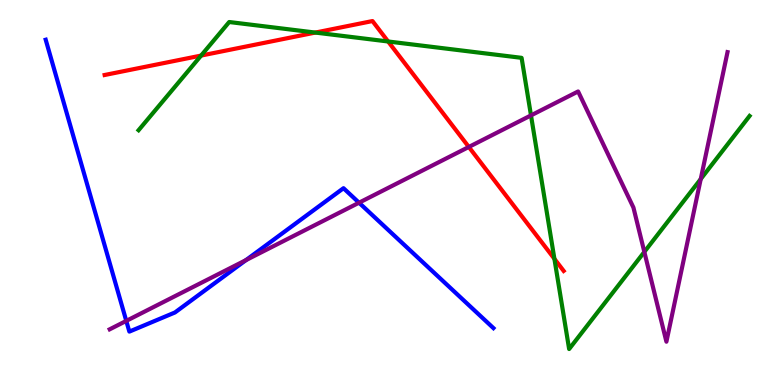[{'lines': ['blue', 'red'], 'intersections': []}, {'lines': ['green', 'red'], 'intersections': [{'x': 2.59, 'y': 8.56}, {'x': 4.07, 'y': 9.15}, {'x': 5.01, 'y': 8.92}, {'x': 7.15, 'y': 3.28}]}, {'lines': ['purple', 'red'], 'intersections': [{'x': 6.05, 'y': 6.18}]}, {'lines': ['blue', 'green'], 'intersections': []}, {'lines': ['blue', 'purple'], 'intersections': [{'x': 1.63, 'y': 1.67}, {'x': 3.17, 'y': 3.24}, {'x': 4.63, 'y': 4.73}]}, {'lines': ['green', 'purple'], 'intersections': [{'x': 6.85, 'y': 7.0}, {'x': 8.31, 'y': 3.46}, {'x': 9.04, 'y': 5.35}]}]